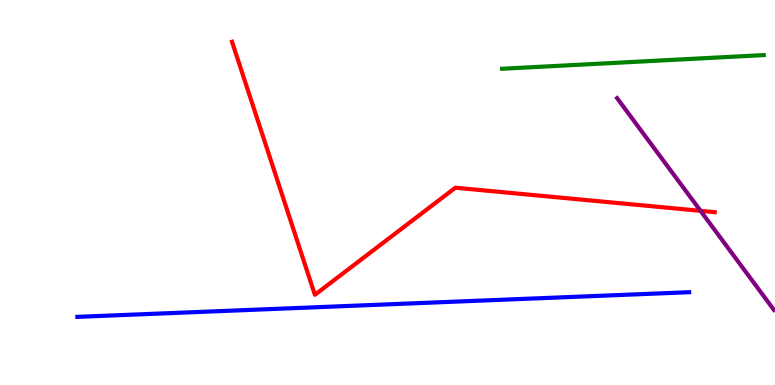[{'lines': ['blue', 'red'], 'intersections': []}, {'lines': ['green', 'red'], 'intersections': []}, {'lines': ['purple', 'red'], 'intersections': [{'x': 9.04, 'y': 4.52}]}, {'lines': ['blue', 'green'], 'intersections': []}, {'lines': ['blue', 'purple'], 'intersections': []}, {'lines': ['green', 'purple'], 'intersections': []}]